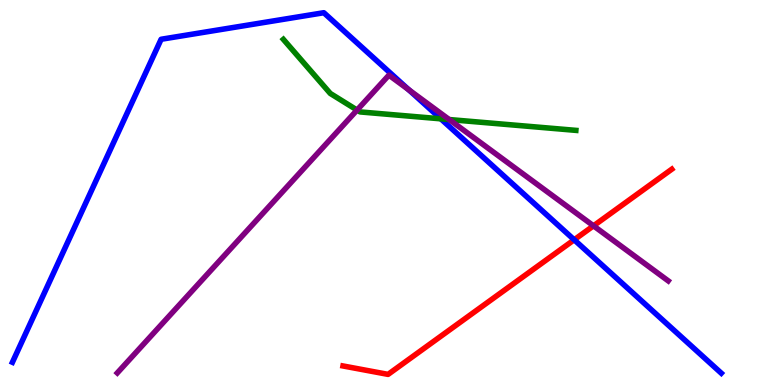[{'lines': ['blue', 'red'], 'intersections': [{'x': 7.41, 'y': 3.77}]}, {'lines': ['green', 'red'], 'intersections': []}, {'lines': ['purple', 'red'], 'intersections': [{'x': 7.66, 'y': 4.13}]}, {'lines': ['blue', 'green'], 'intersections': [{'x': 5.69, 'y': 6.91}]}, {'lines': ['blue', 'purple'], 'intersections': [{'x': 5.27, 'y': 7.67}]}, {'lines': ['green', 'purple'], 'intersections': [{'x': 4.61, 'y': 7.14}, {'x': 5.8, 'y': 6.9}]}]